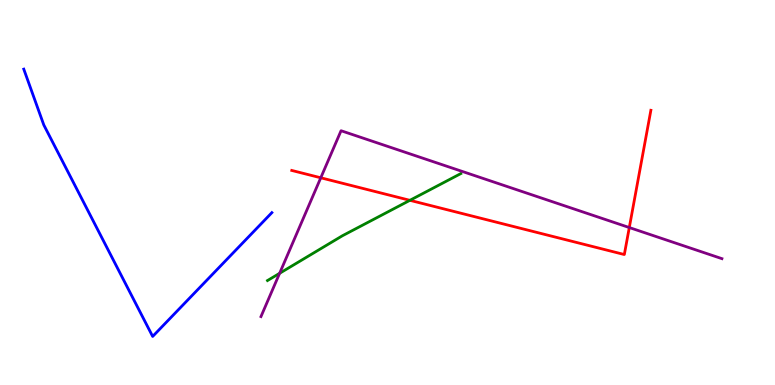[{'lines': ['blue', 'red'], 'intersections': []}, {'lines': ['green', 'red'], 'intersections': [{'x': 5.29, 'y': 4.8}]}, {'lines': ['purple', 'red'], 'intersections': [{'x': 4.14, 'y': 5.38}, {'x': 8.12, 'y': 4.09}]}, {'lines': ['blue', 'green'], 'intersections': []}, {'lines': ['blue', 'purple'], 'intersections': []}, {'lines': ['green', 'purple'], 'intersections': [{'x': 3.61, 'y': 2.9}]}]